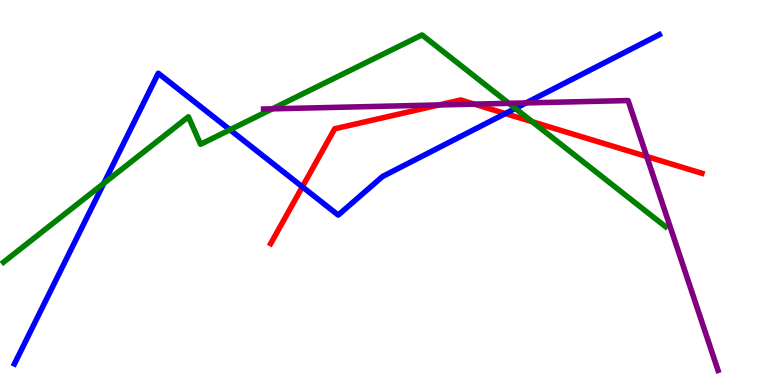[{'lines': ['blue', 'red'], 'intersections': [{'x': 3.9, 'y': 5.15}, {'x': 6.52, 'y': 7.05}]}, {'lines': ['green', 'red'], 'intersections': [{'x': 6.87, 'y': 6.84}]}, {'lines': ['purple', 'red'], 'intersections': [{'x': 5.66, 'y': 7.27}, {'x': 6.12, 'y': 7.3}, {'x': 8.35, 'y': 5.93}]}, {'lines': ['blue', 'green'], 'intersections': [{'x': 1.34, 'y': 5.24}, {'x': 2.97, 'y': 6.63}, {'x': 6.65, 'y': 7.18}]}, {'lines': ['blue', 'purple'], 'intersections': [{'x': 6.79, 'y': 7.33}]}, {'lines': ['green', 'purple'], 'intersections': [{'x': 3.51, 'y': 7.17}, {'x': 6.57, 'y': 7.32}]}]